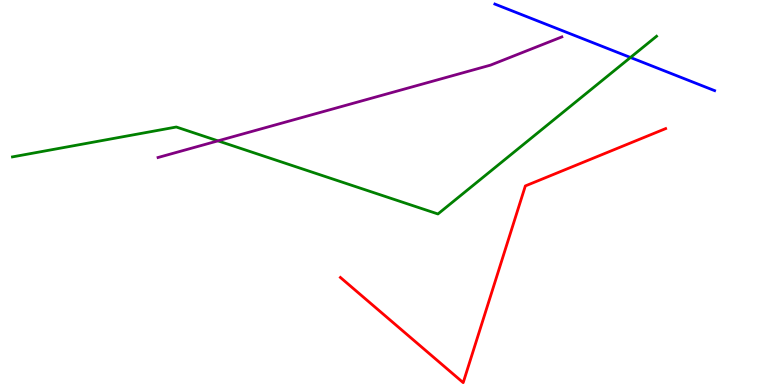[{'lines': ['blue', 'red'], 'intersections': []}, {'lines': ['green', 'red'], 'intersections': []}, {'lines': ['purple', 'red'], 'intersections': []}, {'lines': ['blue', 'green'], 'intersections': [{'x': 8.13, 'y': 8.51}]}, {'lines': ['blue', 'purple'], 'intersections': []}, {'lines': ['green', 'purple'], 'intersections': [{'x': 2.81, 'y': 6.34}]}]